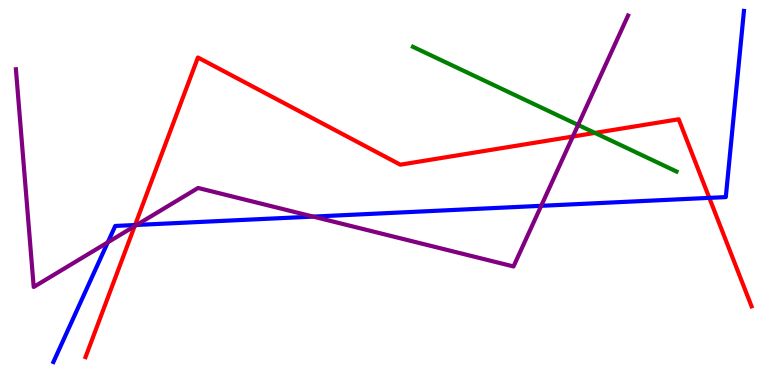[{'lines': ['blue', 'red'], 'intersections': [{'x': 1.74, 'y': 4.16}, {'x': 9.15, 'y': 4.86}]}, {'lines': ['green', 'red'], 'intersections': [{'x': 7.68, 'y': 6.55}]}, {'lines': ['purple', 'red'], 'intersections': [{'x': 1.74, 'y': 4.13}, {'x': 7.39, 'y': 6.45}]}, {'lines': ['blue', 'green'], 'intersections': []}, {'lines': ['blue', 'purple'], 'intersections': [{'x': 1.39, 'y': 3.71}, {'x': 1.76, 'y': 4.16}, {'x': 4.04, 'y': 4.37}, {'x': 6.98, 'y': 4.65}]}, {'lines': ['green', 'purple'], 'intersections': [{'x': 7.46, 'y': 6.75}]}]